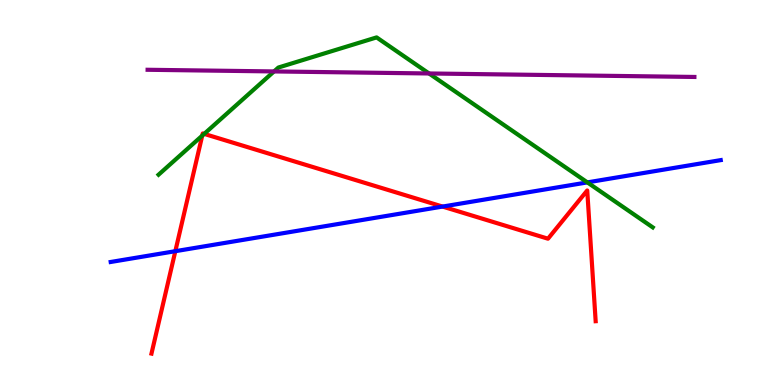[{'lines': ['blue', 'red'], 'intersections': [{'x': 2.26, 'y': 3.48}, {'x': 5.71, 'y': 4.63}]}, {'lines': ['green', 'red'], 'intersections': [{'x': 2.61, 'y': 6.48}, {'x': 2.63, 'y': 6.52}]}, {'lines': ['purple', 'red'], 'intersections': []}, {'lines': ['blue', 'green'], 'intersections': [{'x': 7.58, 'y': 5.26}]}, {'lines': ['blue', 'purple'], 'intersections': []}, {'lines': ['green', 'purple'], 'intersections': [{'x': 3.54, 'y': 8.14}, {'x': 5.54, 'y': 8.09}]}]